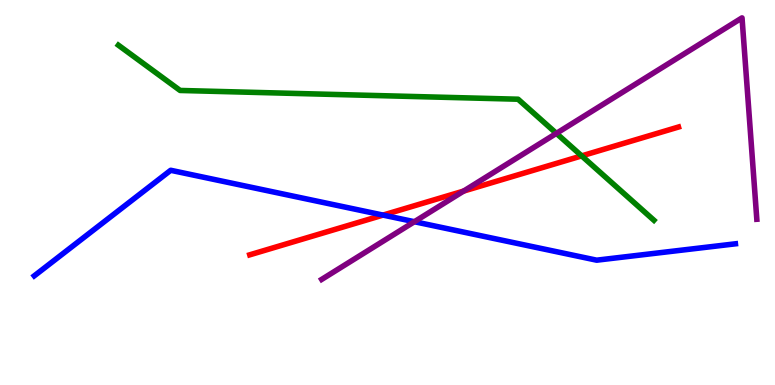[{'lines': ['blue', 'red'], 'intersections': [{'x': 4.94, 'y': 4.41}]}, {'lines': ['green', 'red'], 'intersections': [{'x': 7.51, 'y': 5.95}]}, {'lines': ['purple', 'red'], 'intersections': [{'x': 5.98, 'y': 5.04}]}, {'lines': ['blue', 'green'], 'intersections': []}, {'lines': ['blue', 'purple'], 'intersections': [{'x': 5.35, 'y': 4.24}]}, {'lines': ['green', 'purple'], 'intersections': [{'x': 7.18, 'y': 6.54}]}]